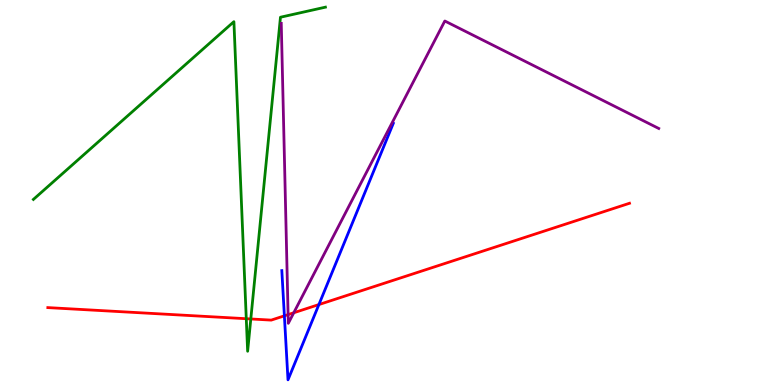[{'lines': ['blue', 'red'], 'intersections': [{'x': 3.67, 'y': 1.8}, {'x': 4.11, 'y': 2.09}]}, {'lines': ['green', 'red'], 'intersections': [{'x': 3.18, 'y': 1.72}, {'x': 3.24, 'y': 1.72}]}, {'lines': ['purple', 'red'], 'intersections': [{'x': 3.72, 'y': 1.83}, {'x': 3.79, 'y': 1.88}]}, {'lines': ['blue', 'green'], 'intersections': []}, {'lines': ['blue', 'purple'], 'intersections': []}, {'lines': ['green', 'purple'], 'intersections': []}]